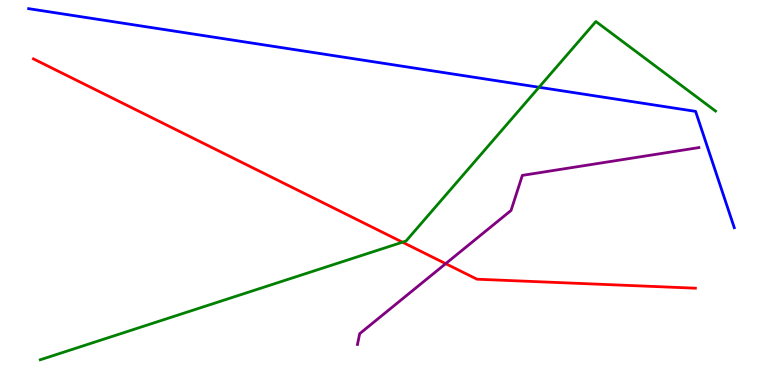[{'lines': ['blue', 'red'], 'intersections': []}, {'lines': ['green', 'red'], 'intersections': [{'x': 5.19, 'y': 3.71}]}, {'lines': ['purple', 'red'], 'intersections': [{'x': 5.75, 'y': 3.15}]}, {'lines': ['blue', 'green'], 'intersections': [{'x': 6.96, 'y': 7.73}]}, {'lines': ['blue', 'purple'], 'intersections': []}, {'lines': ['green', 'purple'], 'intersections': []}]